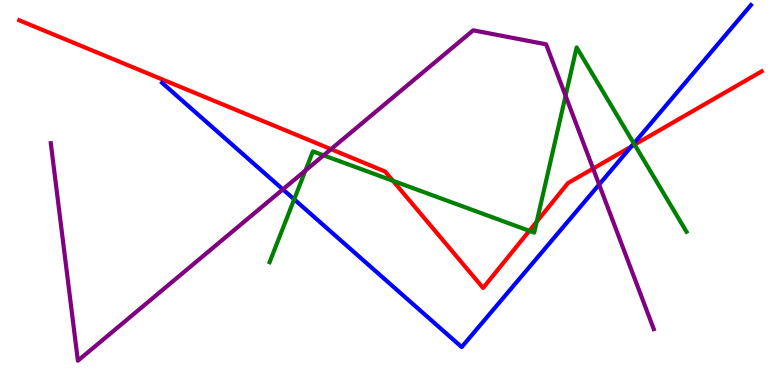[{'lines': ['blue', 'red'], 'intersections': [{'x': 8.15, 'y': 6.19}]}, {'lines': ['green', 'red'], 'intersections': [{'x': 5.07, 'y': 5.3}, {'x': 6.83, 'y': 4.0}, {'x': 6.93, 'y': 4.24}, {'x': 8.19, 'y': 6.24}]}, {'lines': ['purple', 'red'], 'intersections': [{'x': 4.27, 'y': 6.13}, {'x': 7.65, 'y': 5.62}]}, {'lines': ['blue', 'green'], 'intersections': [{'x': 3.8, 'y': 4.82}, {'x': 8.18, 'y': 6.27}]}, {'lines': ['blue', 'purple'], 'intersections': [{'x': 3.65, 'y': 5.08}, {'x': 7.73, 'y': 5.21}]}, {'lines': ['green', 'purple'], 'intersections': [{'x': 3.94, 'y': 5.57}, {'x': 4.18, 'y': 5.97}, {'x': 7.3, 'y': 7.51}]}]